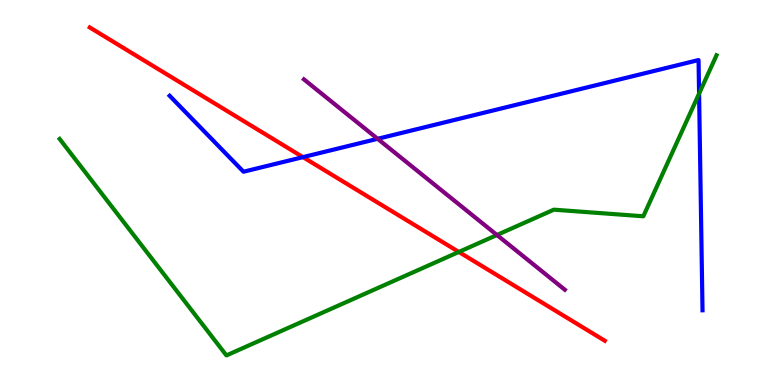[{'lines': ['blue', 'red'], 'intersections': [{'x': 3.91, 'y': 5.92}]}, {'lines': ['green', 'red'], 'intersections': [{'x': 5.92, 'y': 3.46}]}, {'lines': ['purple', 'red'], 'intersections': []}, {'lines': ['blue', 'green'], 'intersections': [{'x': 9.02, 'y': 7.57}]}, {'lines': ['blue', 'purple'], 'intersections': [{'x': 4.87, 'y': 6.39}]}, {'lines': ['green', 'purple'], 'intersections': [{'x': 6.41, 'y': 3.9}]}]